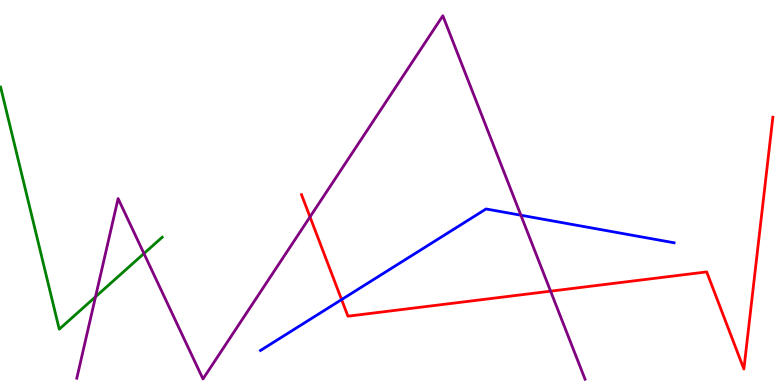[{'lines': ['blue', 'red'], 'intersections': [{'x': 4.41, 'y': 2.22}]}, {'lines': ['green', 'red'], 'intersections': []}, {'lines': ['purple', 'red'], 'intersections': [{'x': 4.0, 'y': 4.37}, {'x': 7.1, 'y': 2.44}]}, {'lines': ['blue', 'green'], 'intersections': []}, {'lines': ['blue', 'purple'], 'intersections': [{'x': 6.72, 'y': 4.41}]}, {'lines': ['green', 'purple'], 'intersections': [{'x': 1.23, 'y': 2.29}, {'x': 1.86, 'y': 3.42}]}]